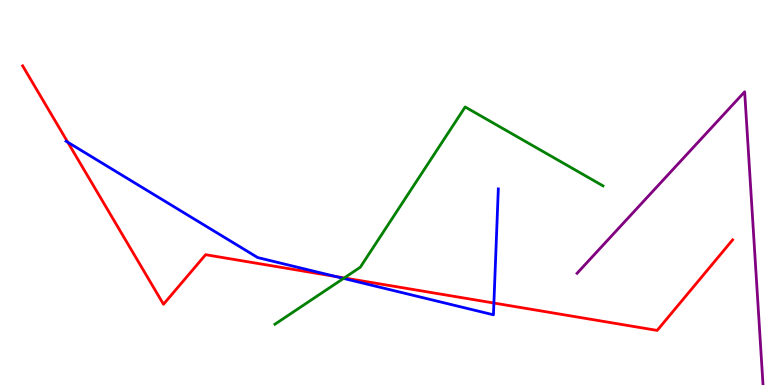[{'lines': ['blue', 'red'], 'intersections': [{'x': 0.875, 'y': 6.31}, {'x': 4.33, 'y': 2.82}, {'x': 6.37, 'y': 2.13}]}, {'lines': ['green', 'red'], 'intersections': [{'x': 4.44, 'y': 2.78}]}, {'lines': ['purple', 'red'], 'intersections': []}, {'lines': ['blue', 'green'], 'intersections': [{'x': 4.43, 'y': 2.77}]}, {'lines': ['blue', 'purple'], 'intersections': []}, {'lines': ['green', 'purple'], 'intersections': []}]